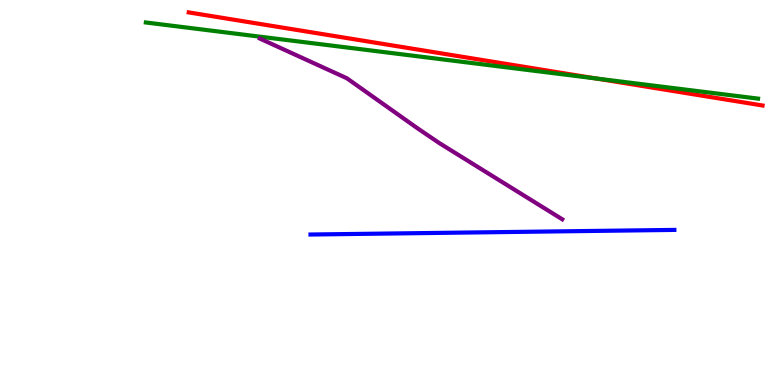[{'lines': ['blue', 'red'], 'intersections': []}, {'lines': ['green', 'red'], 'intersections': [{'x': 7.69, 'y': 7.96}]}, {'lines': ['purple', 'red'], 'intersections': []}, {'lines': ['blue', 'green'], 'intersections': []}, {'lines': ['blue', 'purple'], 'intersections': []}, {'lines': ['green', 'purple'], 'intersections': []}]